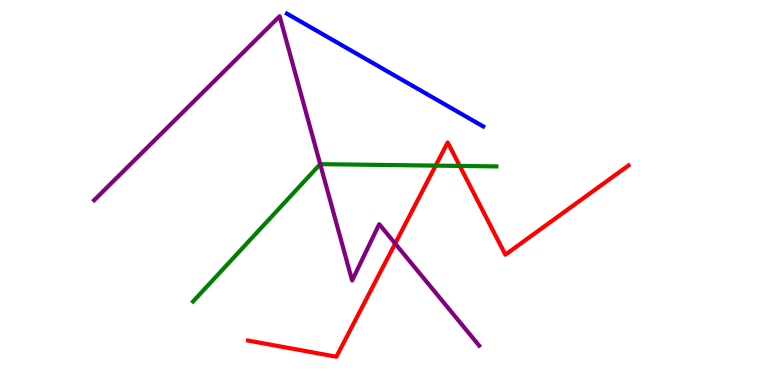[{'lines': ['blue', 'red'], 'intersections': []}, {'lines': ['green', 'red'], 'intersections': [{'x': 5.62, 'y': 5.7}, {'x': 5.93, 'y': 5.69}]}, {'lines': ['purple', 'red'], 'intersections': [{'x': 5.1, 'y': 3.67}]}, {'lines': ['blue', 'green'], 'intersections': []}, {'lines': ['blue', 'purple'], 'intersections': []}, {'lines': ['green', 'purple'], 'intersections': [{'x': 4.13, 'y': 5.74}]}]